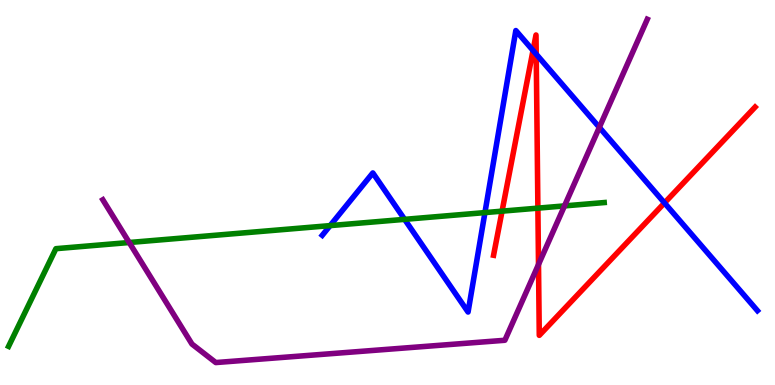[{'lines': ['blue', 'red'], 'intersections': [{'x': 6.88, 'y': 8.69}, {'x': 6.92, 'y': 8.59}, {'x': 8.57, 'y': 4.73}]}, {'lines': ['green', 'red'], 'intersections': [{'x': 6.48, 'y': 4.52}, {'x': 6.94, 'y': 4.59}]}, {'lines': ['purple', 'red'], 'intersections': [{'x': 6.95, 'y': 3.13}]}, {'lines': ['blue', 'green'], 'intersections': [{'x': 4.26, 'y': 4.14}, {'x': 5.22, 'y': 4.3}, {'x': 6.26, 'y': 4.48}]}, {'lines': ['blue', 'purple'], 'intersections': [{'x': 7.73, 'y': 6.69}]}, {'lines': ['green', 'purple'], 'intersections': [{'x': 1.67, 'y': 3.7}, {'x': 7.28, 'y': 4.65}]}]